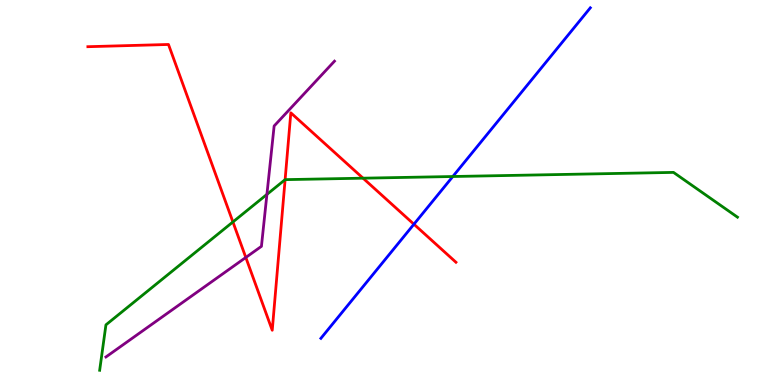[{'lines': ['blue', 'red'], 'intersections': [{'x': 5.34, 'y': 4.18}]}, {'lines': ['green', 'red'], 'intersections': [{'x': 3.01, 'y': 4.24}, {'x': 3.68, 'y': 5.33}, {'x': 4.68, 'y': 5.37}]}, {'lines': ['purple', 'red'], 'intersections': [{'x': 3.17, 'y': 3.31}]}, {'lines': ['blue', 'green'], 'intersections': [{'x': 5.84, 'y': 5.42}]}, {'lines': ['blue', 'purple'], 'intersections': []}, {'lines': ['green', 'purple'], 'intersections': [{'x': 3.44, 'y': 4.95}]}]